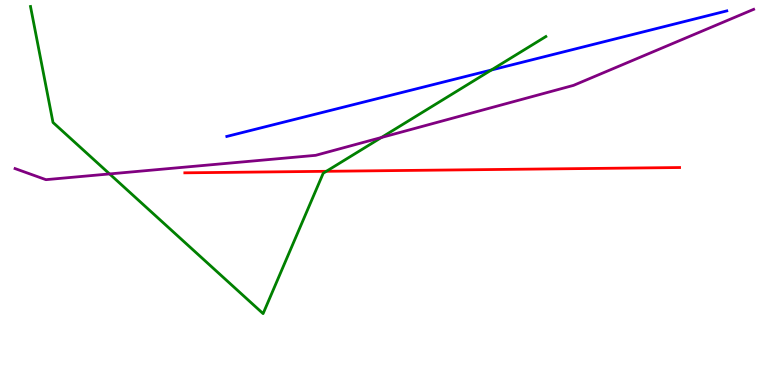[{'lines': ['blue', 'red'], 'intersections': []}, {'lines': ['green', 'red'], 'intersections': [{'x': 4.21, 'y': 5.55}]}, {'lines': ['purple', 'red'], 'intersections': []}, {'lines': ['blue', 'green'], 'intersections': [{'x': 6.34, 'y': 8.18}]}, {'lines': ['blue', 'purple'], 'intersections': []}, {'lines': ['green', 'purple'], 'intersections': [{'x': 1.41, 'y': 5.48}, {'x': 4.92, 'y': 6.43}]}]